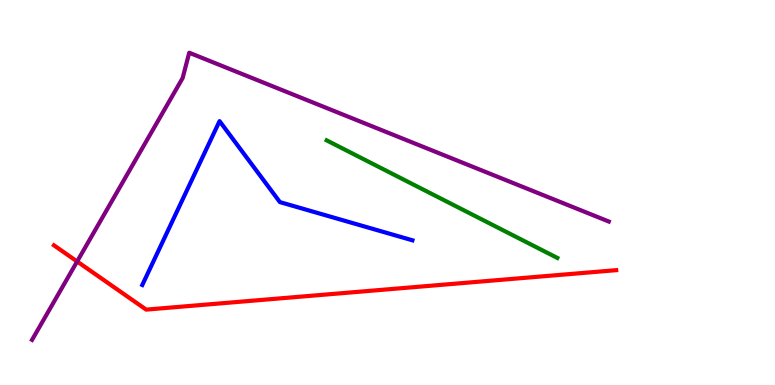[{'lines': ['blue', 'red'], 'intersections': []}, {'lines': ['green', 'red'], 'intersections': []}, {'lines': ['purple', 'red'], 'intersections': [{'x': 0.995, 'y': 3.21}]}, {'lines': ['blue', 'green'], 'intersections': []}, {'lines': ['blue', 'purple'], 'intersections': []}, {'lines': ['green', 'purple'], 'intersections': []}]